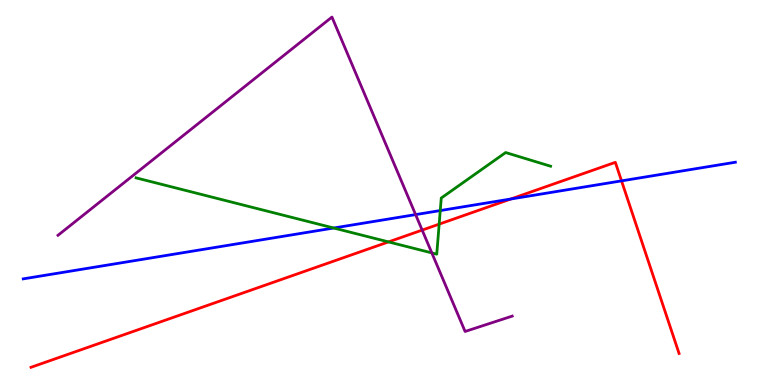[{'lines': ['blue', 'red'], 'intersections': [{'x': 6.59, 'y': 4.83}, {'x': 8.02, 'y': 5.3}]}, {'lines': ['green', 'red'], 'intersections': [{'x': 5.01, 'y': 3.72}, {'x': 5.67, 'y': 4.18}]}, {'lines': ['purple', 'red'], 'intersections': [{'x': 5.45, 'y': 4.02}]}, {'lines': ['blue', 'green'], 'intersections': [{'x': 4.31, 'y': 4.08}, {'x': 5.68, 'y': 4.53}]}, {'lines': ['blue', 'purple'], 'intersections': [{'x': 5.36, 'y': 4.43}]}, {'lines': ['green', 'purple'], 'intersections': [{'x': 5.57, 'y': 3.43}]}]